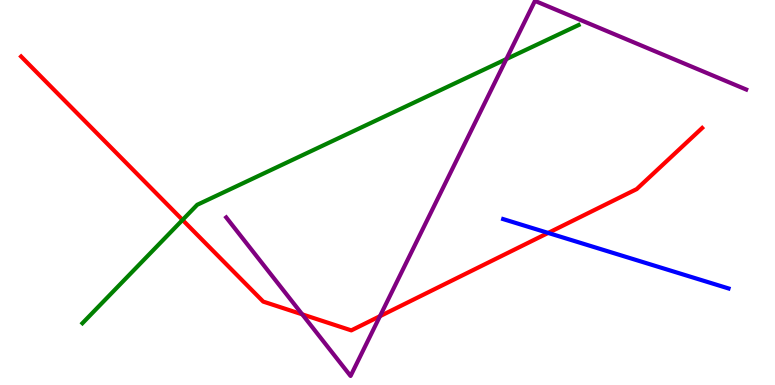[{'lines': ['blue', 'red'], 'intersections': [{'x': 7.07, 'y': 3.95}]}, {'lines': ['green', 'red'], 'intersections': [{'x': 2.36, 'y': 4.29}]}, {'lines': ['purple', 'red'], 'intersections': [{'x': 3.9, 'y': 1.84}, {'x': 4.9, 'y': 1.79}]}, {'lines': ['blue', 'green'], 'intersections': []}, {'lines': ['blue', 'purple'], 'intersections': []}, {'lines': ['green', 'purple'], 'intersections': [{'x': 6.53, 'y': 8.47}]}]